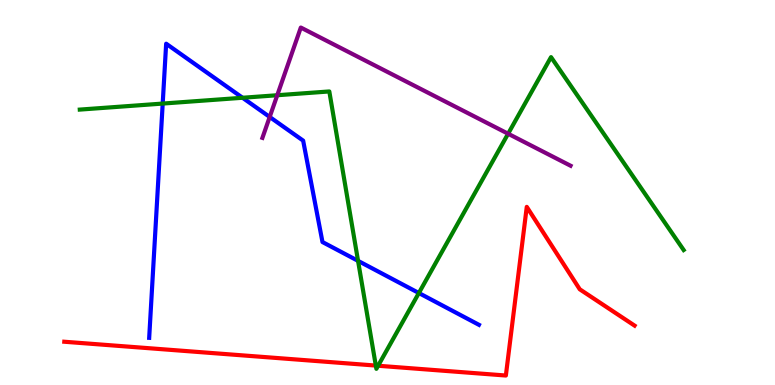[{'lines': ['blue', 'red'], 'intersections': []}, {'lines': ['green', 'red'], 'intersections': [{'x': 4.85, 'y': 0.505}, {'x': 4.88, 'y': 0.5}]}, {'lines': ['purple', 'red'], 'intersections': []}, {'lines': ['blue', 'green'], 'intersections': [{'x': 2.1, 'y': 7.31}, {'x': 3.13, 'y': 7.46}, {'x': 4.62, 'y': 3.22}, {'x': 5.4, 'y': 2.39}]}, {'lines': ['blue', 'purple'], 'intersections': [{'x': 3.48, 'y': 6.96}]}, {'lines': ['green', 'purple'], 'intersections': [{'x': 3.58, 'y': 7.53}, {'x': 6.56, 'y': 6.53}]}]